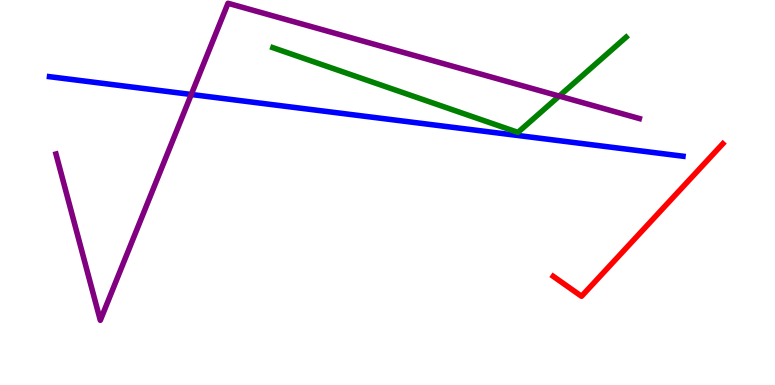[{'lines': ['blue', 'red'], 'intersections': []}, {'lines': ['green', 'red'], 'intersections': []}, {'lines': ['purple', 'red'], 'intersections': []}, {'lines': ['blue', 'green'], 'intersections': []}, {'lines': ['blue', 'purple'], 'intersections': [{'x': 2.47, 'y': 7.55}]}, {'lines': ['green', 'purple'], 'intersections': [{'x': 7.22, 'y': 7.5}]}]